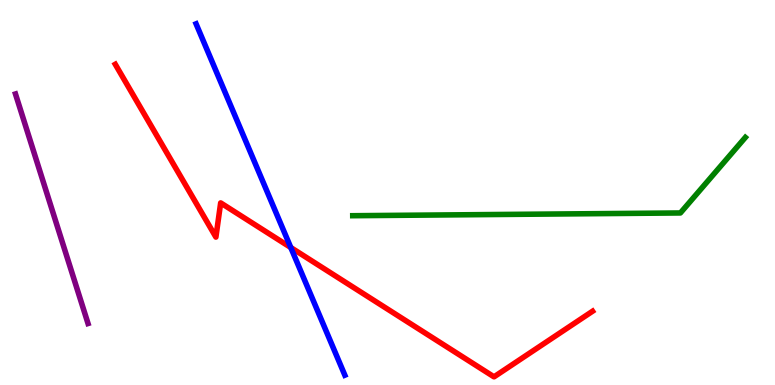[{'lines': ['blue', 'red'], 'intersections': [{'x': 3.75, 'y': 3.57}]}, {'lines': ['green', 'red'], 'intersections': []}, {'lines': ['purple', 'red'], 'intersections': []}, {'lines': ['blue', 'green'], 'intersections': []}, {'lines': ['blue', 'purple'], 'intersections': []}, {'lines': ['green', 'purple'], 'intersections': []}]